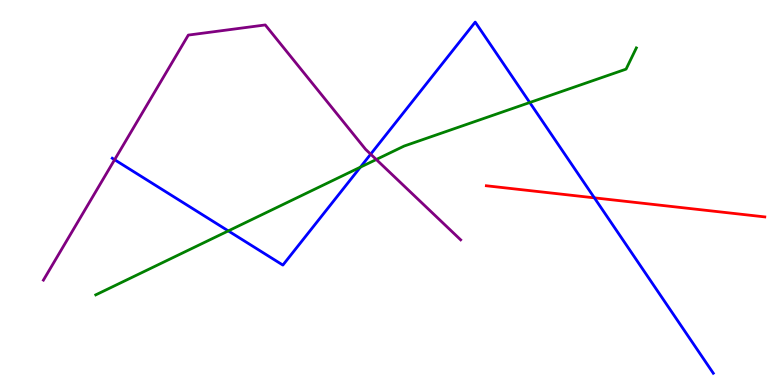[{'lines': ['blue', 'red'], 'intersections': [{'x': 7.67, 'y': 4.86}]}, {'lines': ['green', 'red'], 'intersections': []}, {'lines': ['purple', 'red'], 'intersections': []}, {'lines': ['blue', 'green'], 'intersections': [{'x': 2.95, 'y': 4.0}, {'x': 4.65, 'y': 5.66}, {'x': 6.84, 'y': 7.34}]}, {'lines': ['blue', 'purple'], 'intersections': [{'x': 1.48, 'y': 5.85}, {'x': 4.78, 'y': 6.0}]}, {'lines': ['green', 'purple'], 'intersections': [{'x': 4.86, 'y': 5.86}]}]